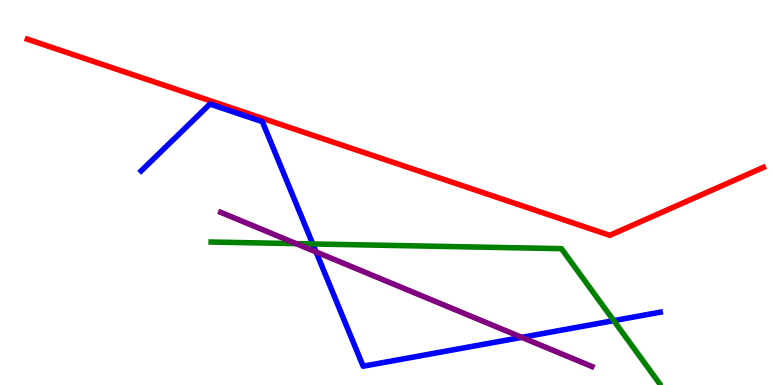[{'lines': ['blue', 'red'], 'intersections': []}, {'lines': ['green', 'red'], 'intersections': []}, {'lines': ['purple', 'red'], 'intersections': []}, {'lines': ['blue', 'green'], 'intersections': [{'x': 4.04, 'y': 3.66}, {'x': 7.92, 'y': 1.67}]}, {'lines': ['blue', 'purple'], 'intersections': [{'x': 4.08, 'y': 3.46}, {'x': 6.73, 'y': 1.24}]}, {'lines': ['green', 'purple'], 'intersections': [{'x': 3.82, 'y': 3.67}]}]